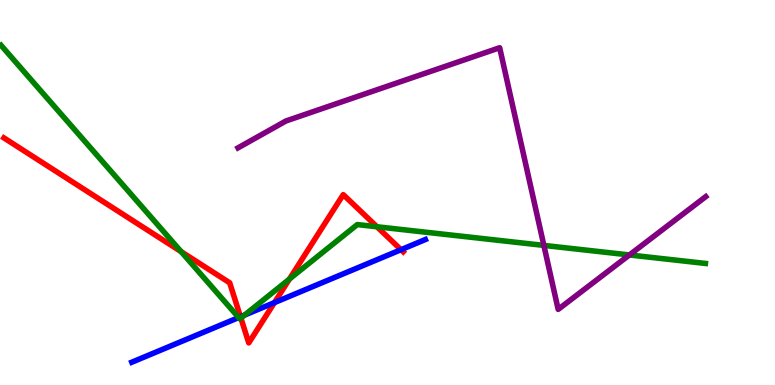[{'lines': ['blue', 'red'], 'intersections': [{'x': 3.1, 'y': 1.77}, {'x': 3.54, 'y': 2.14}, {'x': 5.17, 'y': 3.51}]}, {'lines': ['green', 'red'], 'intersections': [{'x': 2.34, 'y': 3.46}, {'x': 3.11, 'y': 1.74}, {'x': 3.73, 'y': 2.75}, {'x': 4.86, 'y': 4.11}]}, {'lines': ['purple', 'red'], 'intersections': []}, {'lines': ['blue', 'green'], 'intersections': [{'x': 3.08, 'y': 1.75}, {'x': 3.16, 'y': 1.82}]}, {'lines': ['blue', 'purple'], 'intersections': []}, {'lines': ['green', 'purple'], 'intersections': [{'x': 7.02, 'y': 3.63}, {'x': 8.12, 'y': 3.38}]}]